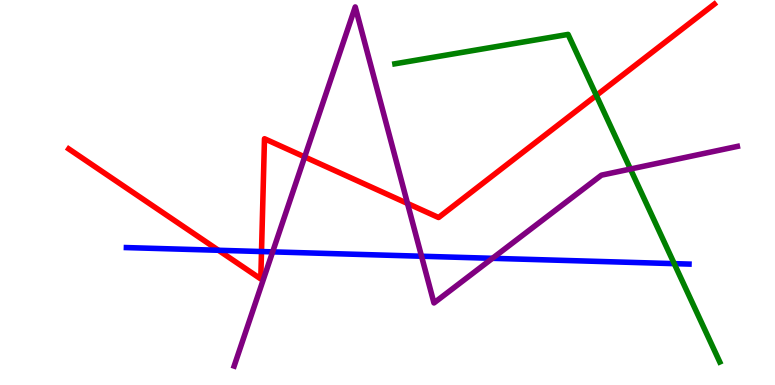[{'lines': ['blue', 'red'], 'intersections': [{'x': 2.82, 'y': 3.5}, {'x': 3.37, 'y': 3.47}]}, {'lines': ['green', 'red'], 'intersections': [{'x': 7.69, 'y': 7.52}]}, {'lines': ['purple', 'red'], 'intersections': [{'x': 3.93, 'y': 5.92}, {'x': 5.26, 'y': 4.72}]}, {'lines': ['blue', 'green'], 'intersections': [{'x': 8.7, 'y': 3.15}]}, {'lines': ['blue', 'purple'], 'intersections': [{'x': 3.52, 'y': 3.46}, {'x': 5.44, 'y': 3.34}, {'x': 6.35, 'y': 3.29}]}, {'lines': ['green', 'purple'], 'intersections': [{'x': 8.13, 'y': 5.61}]}]